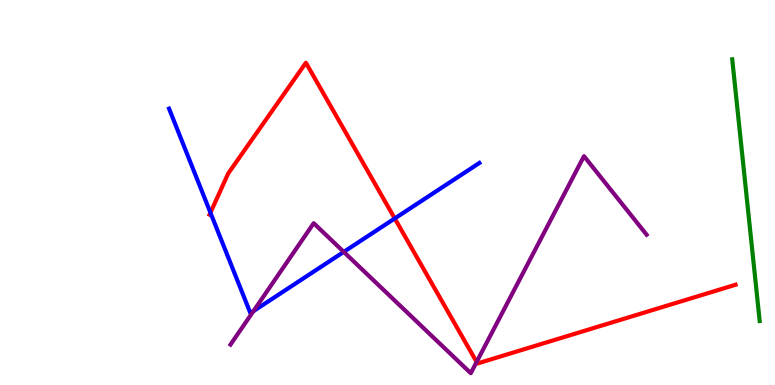[{'lines': ['blue', 'red'], 'intersections': [{'x': 2.72, 'y': 4.48}, {'x': 5.09, 'y': 4.33}]}, {'lines': ['green', 'red'], 'intersections': []}, {'lines': ['purple', 'red'], 'intersections': [{'x': 6.15, 'y': 0.599}]}, {'lines': ['blue', 'green'], 'intersections': []}, {'lines': ['blue', 'purple'], 'intersections': [{'x': 3.27, 'y': 1.92}, {'x': 4.44, 'y': 3.46}]}, {'lines': ['green', 'purple'], 'intersections': []}]